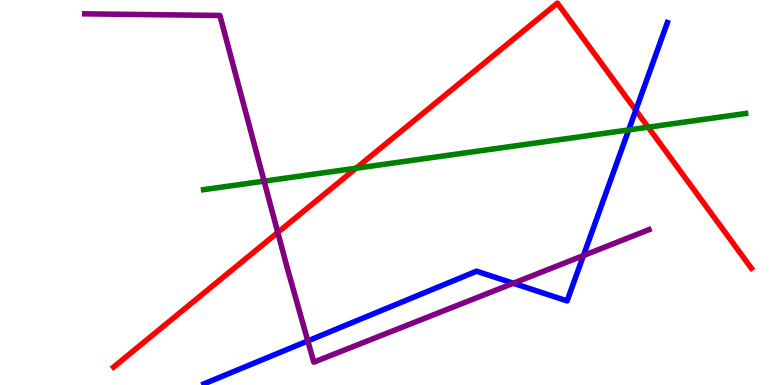[{'lines': ['blue', 'red'], 'intersections': [{'x': 8.2, 'y': 7.14}]}, {'lines': ['green', 'red'], 'intersections': [{'x': 4.59, 'y': 5.63}, {'x': 8.36, 'y': 6.7}]}, {'lines': ['purple', 'red'], 'intersections': [{'x': 3.58, 'y': 3.96}]}, {'lines': ['blue', 'green'], 'intersections': [{'x': 8.11, 'y': 6.63}]}, {'lines': ['blue', 'purple'], 'intersections': [{'x': 3.97, 'y': 1.14}, {'x': 6.62, 'y': 2.64}, {'x': 7.53, 'y': 3.36}]}, {'lines': ['green', 'purple'], 'intersections': [{'x': 3.41, 'y': 5.29}]}]